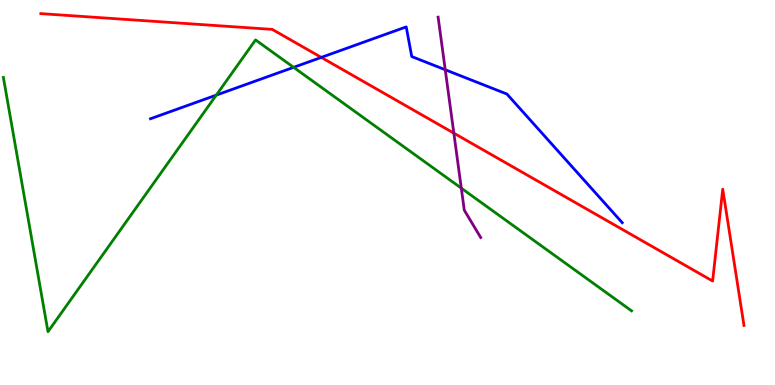[{'lines': ['blue', 'red'], 'intersections': [{'x': 4.15, 'y': 8.51}]}, {'lines': ['green', 'red'], 'intersections': []}, {'lines': ['purple', 'red'], 'intersections': [{'x': 5.86, 'y': 6.54}]}, {'lines': ['blue', 'green'], 'intersections': [{'x': 2.79, 'y': 7.53}, {'x': 3.79, 'y': 8.25}]}, {'lines': ['blue', 'purple'], 'intersections': [{'x': 5.75, 'y': 8.19}]}, {'lines': ['green', 'purple'], 'intersections': [{'x': 5.95, 'y': 5.11}]}]